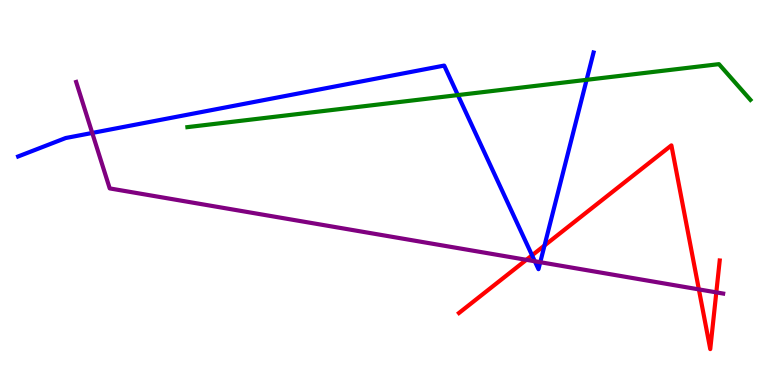[{'lines': ['blue', 'red'], 'intersections': [{'x': 6.87, 'y': 3.37}, {'x': 7.03, 'y': 3.62}]}, {'lines': ['green', 'red'], 'intersections': []}, {'lines': ['purple', 'red'], 'intersections': [{'x': 6.79, 'y': 3.25}, {'x': 9.02, 'y': 2.48}, {'x': 9.24, 'y': 2.41}]}, {'lines': ['blue', 'green'], 'intersections': [{'x': 5.91, 'y': 7.53}, {'x': 7.57, 'y': 7.93}]}, {'lines': ['blue', 'purple'], 'intersections': [{'x': 1.19, 'y': 6.55}, {'x': 6.9, 'y': 3.21}, {'x': 6.97, 'y': 3.19}]}, {'lines': ['green', 'purple'], 'intersections': []}]